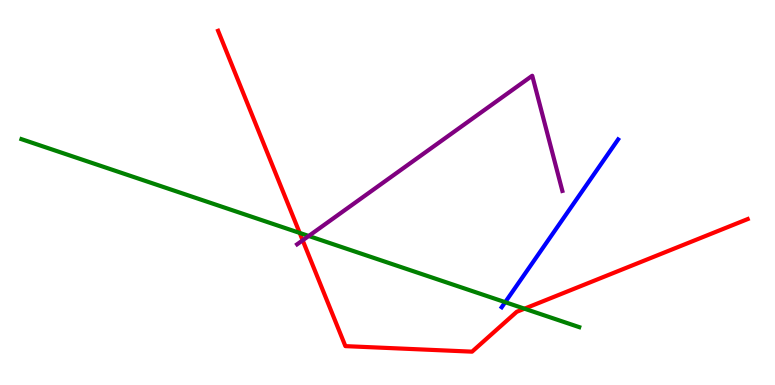[{'lines': ['blue', 'red'], 'intersections': []}, {'lines': ['green', 'red'], 'intersections': [{'x': 3.87, 'y': 3.95}, {'x': 6.77, 'y': 1.98}]}, {'lines': ['purple', 'red'], 'intersections': [{'x': 3.91, 'y': 3.76}]}, {'lines': ['blue', 'green'], 'intersections': [{'x': 6.52, 'y': 2.15}]}, {'lines': ['blue', 'purple'], 'intersections': []}, {'lines': ['green', 'purple'], 'intersections': [{'x': 3.98, 'y': 3.87}]}]